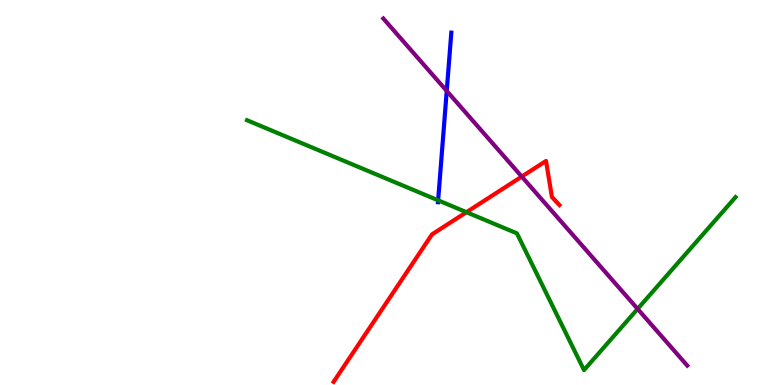[{'lines': ['blue', 'red'], 'intersections': []}, {'lines': ['green', 'red'], 'intersections': [{'x': 6.02, 'y': 4.49}]}, {'lines': ['purple', 'red'], 'intersections': [{'x': 6.73, 'y': 5.41}]}, {'lines': ['blue', 'green'], 'intersections': [{'x': 5.65, 'y': 4.8}]}, {'lines': ['blue', 'purple'], 'intersections': [{'x': 5.76, 'y': 7.64}]}, {'lines': ['green', 'purple'], 'intersections': [{'x': 8.23, 'y': 1.98}]}]